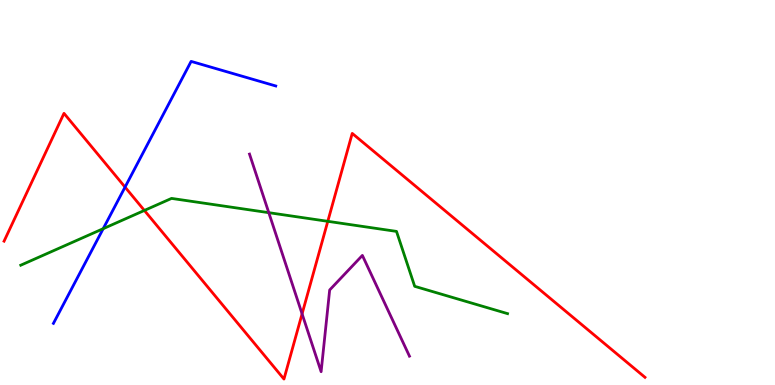[{'lines': ['blue', 'red'], 'intersections': [{'x': 1.61, 'y': 5.14}]}, {'lines': ['green', 'red'], 'intersections': [{'x': 1.86, 'y': 4.53}, {'x': 4.23, 'y': 4.25}]}, {'lines': ['purple', 'red'], 'intersections': [{'x': 3.9, 'y': 1.85}]}, {'lines': ['blue', 'green'], 'intersections': [{'x': 1.33, 'y': 4.06}]}, {'lines': ['blue', 'purple'], 'intersections': []}, {'lines': ['green', 'purple'], 'intersections': [{'x': 3.47, 'y': 4.48}]}]